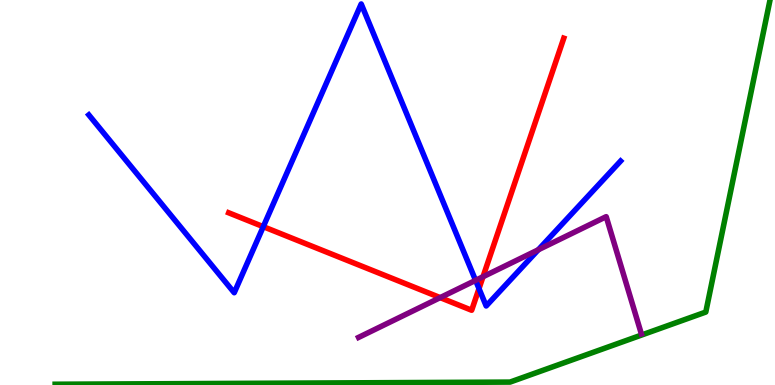[{'lines': ['blue', 'red'], 'intersections': [{'x': 3.4, 'y': 4.11}, {'x': 6.18, 'y': 2.5}]}, {'lines': ['green', 'red'], 'intersections': []}, {'lines': ['purple', 'red'], 'intersections': [{'x': 5.68, 'y': 2.27}, {'x': 6.23, 'y': 2.81}]}, {'lines': ['blue', 'green'], 'intersections': []}, {'lines': ['blue', 'purple'], 'intersections': [{'x': 6.14, 'y': 2.72}, {'x': 6.95, 'y': 3.51}]}, {'lines': ['green', 'purple'], 'intersections': []}]